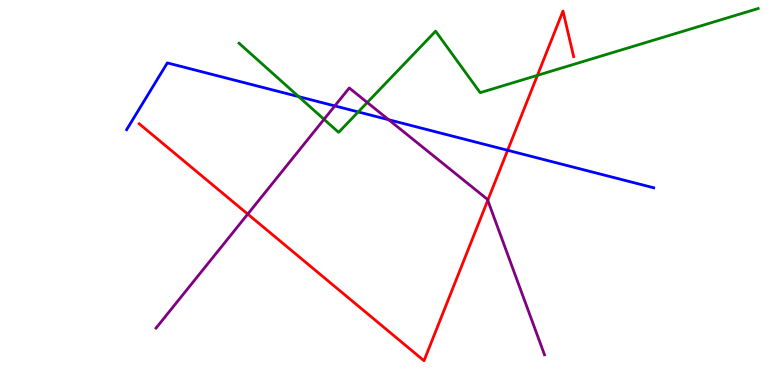[{'lines': ['blue', 'red'], 'intersections': [{'x': 6.55, 'y': 6.1}]}, {'lines': ['green', 'red'], 'intersections': [{'x': 6.93, 'y': 8.04}]}, {'lines': ['purple', 'red'], 'intersections': [{'x': 3.2, 'y': 4.44}, {'x': 6.29, 'y': 4.8}]}, {'lines': ['blue', 'green'], 'intersections': [{'x': 3.85, 'y': 7.49}, {'x': 4.62, 'y': 7.09}]}, {'lines': ['blue', 'purple'], 'intersections': [{'x': 4.32, 'y': 7.25}, {'x': 5.02, 'y': 6.89}]}, {'lines': ['green', 'purple'], 'intersections': [{'x': 4.18, 'y': 6.9}, {'x': 4.74, 'y': 7.34}]}]